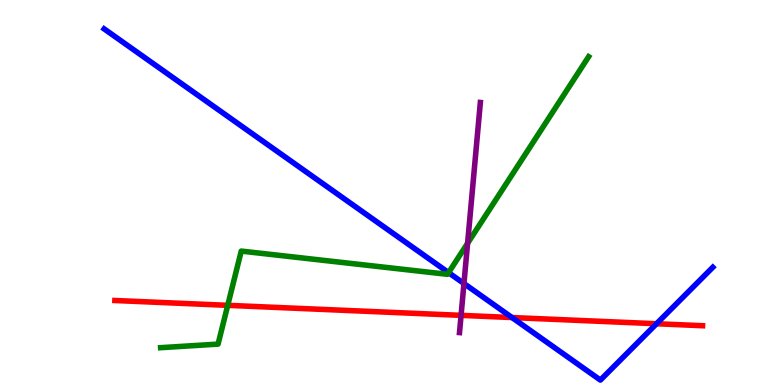[{'lines': ['blue', 'red'], 'intersections': [{'x': 6.61, 'y': 1.75}, {'x': 8.47, 'y': 1.59}]}, {'lines': ['green', 'red'], 'intersections': [{'x': 2.94, 'y': 2.07}]}, {'lines': ['purple', 'red'], 'intersections': [{'x': 5.95, 'y': 1.81}]}, {'lines': ['blue', 'green'], 'intersections': [{'x': 5.79, 'y': 2.92}]}, {'lines': ['blue', 'purple'], 'intersections': [{'x': 5.99, 'y': 2.64}]}, {'lines': ['green', 'purple'], 'intersections': [{'x': 6.03, 'y': 3.68}]}]